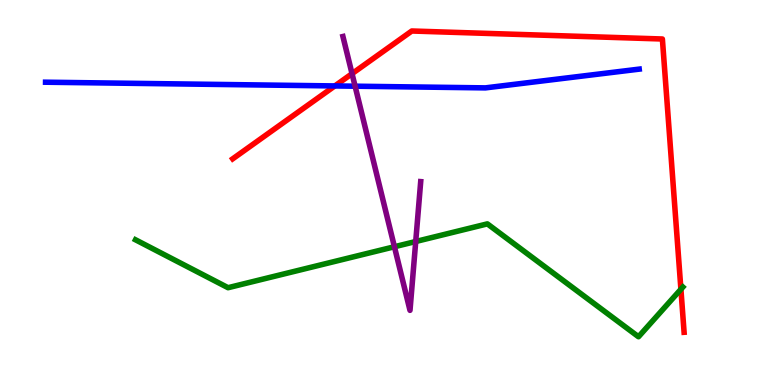[{'lines': ['blue', 'red'], 'intersections': [{'x': 4.32, 'y': 7.77}]}, {'lines': ['green', 'red'], 'intersections': [{'x': 8.79, 'y': 2.49}]}, {'lines': ['purple', 'red'], 'intersections': [{'x': 4.54, 'y': 8.09}]}, {'lines': ['blue', 'green'], 'intersections': []}, {'lines': ['blue', 'purple'], 'intersections': [{'x': 4.58, 'y': 7.76}]}, {'lines': ['green', 'purple'], 'intersections': [{'x': 5.09, 'y': 3.59}, {'x': 5.36, 'y': 3.73}]}]